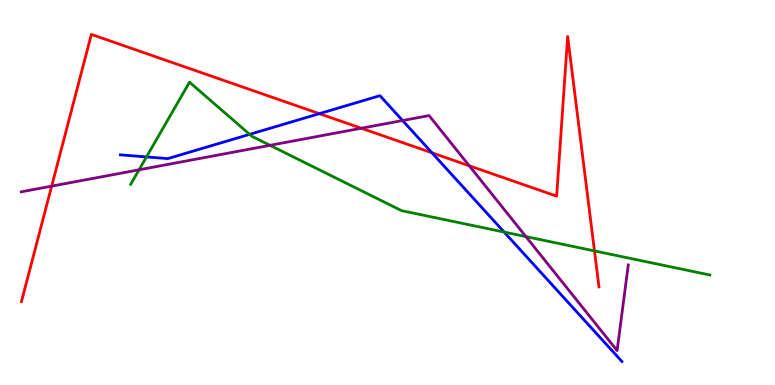[{'lines': ['blue', 'red'], 'intersections': [{'x': 4.12, 'y': 7.05}, {'x': 5.57, 'y': 6.03}]}, {'lines': ['green', 'red'], 'intersections': [{'x': 7.67, 'y': 3.48}]}, {'lines': ['purple', 'red'], 'intersections': [{'x': 0.667, 'y': 5.17}, {'x': 4.66, 'y': 6.67}, {'x': 6.05, 'y': 5.69}]}, {'lines': ['blue', 'green'], 'intersections': [{'x': 1.89, 'y': 5.92}, {'x': 3.22, 'y': 6.51}, {'x': 6.5, 'y': 3.97}]}, {'lines': ['blue', 'purple'], 'intersections': [{'x': 5.19, 'y': 6.87}]}, {'lines': ['green', 'purple'], 'intersections': [{'x': 1.79, 'y': 5.59}, {'x': 3.48, 'y': 6.23}, {'x': 6.79, 'y': 3.85}]}]